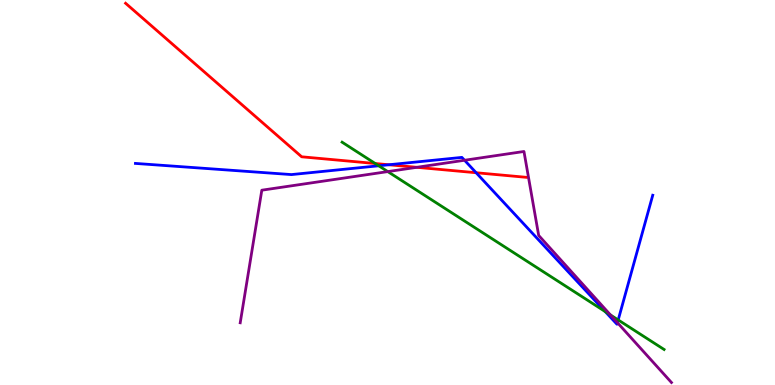[{'lines': ['blue', 'red'], 'intersections': [{'x': 5.02, 'y': 5.72}, {'x': 6.14, 'y': 5.51}]}, {'lines': ['green', 'red'], 'intersections': [{'x': 4.84, 'y': 5.75}]}, {'lines': ['purple', 'red'], 'intersections': [{'x': 5.38, 'y': 5.65}]}, {'lines': ['blue', 'green'], 'intersections': [{'x': 4.89, 'y': 5.69}, {'x': 7.81, 'y': 1.91}, {'x': 7.98, 'y': 1.69}]}, {'lines': ['blue', 'purple'], 'intersections': [{'x': 5.99, 'y': 5.84}, {'x': 7.97, 'y': 1.62}]}, {'lines': ['green', 'purple'], 'intersections': [{'x': 5.0, 'y': 5.54}, {'x': 7.88, 'y': 1.82}]}]